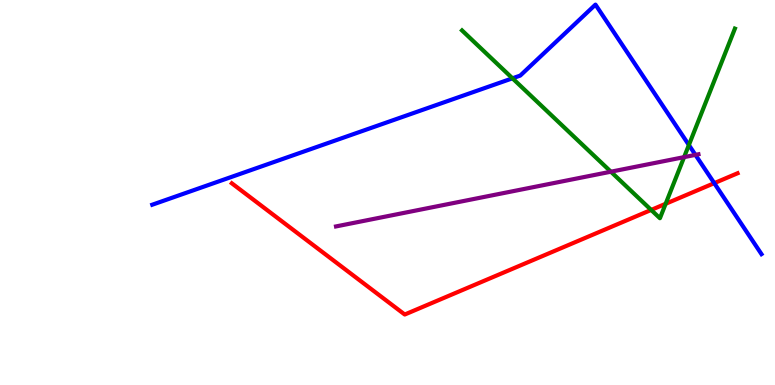[{'lines': ['blue', 'red'], 'intersections': [{'x': 9.22, 'y': 5.24}]}, {'lines': ['green', 'red'], 'intersections': [{'x': 8.4, 'y': 4.55}, {'x': 8.59, 'y': 4.71}]}, {'lines': ['purple', 'red'], 'intersections': []}, {'lines': ['blue', 'green'], 'intersections': [{'x': 6.61, 'y': 7.97}, {'x': 8.89, 'y': 6.23}]}, {'lines': ['blue', 'purple'], 'intersections': [{'x': 8.97, 'y': 5.98}]}, {'lines': ['green', 'purple'], 'intersections': [{'x': 7.88, 'y': 5.54}, {'x': 8.83, 'y': 5.92}]}]